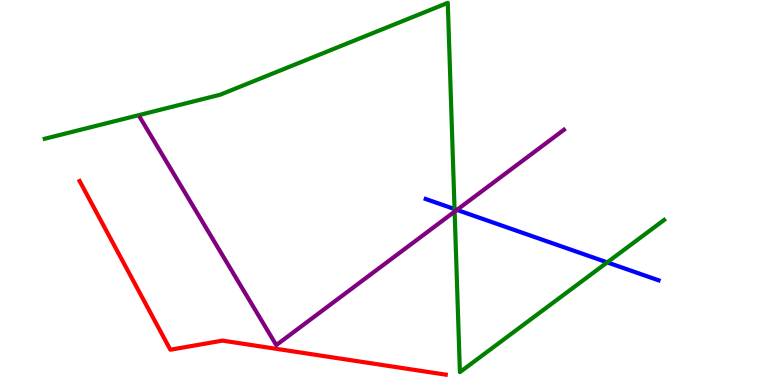[{'lines': ['blue', 'red'], 'intersections': []}, {'lines': ['green', 'red'], 'intersections': []}, {'lines': ['purple', 'red'], 'intersections': []}, {'lines': ['blue', 'green'], 'intersections': [{'x': 5.87, 'y': 4.57}, {'x': 7.84, 'y': 3.19}]}, {'lines': ['blue', 'purple'], 'intersections': [{'x': 5.9, 'y': 4.55}]}, {'lines': ['green', 'purple'], 'intersections': [{'x': 5.87, 'y': 4.5}]}]